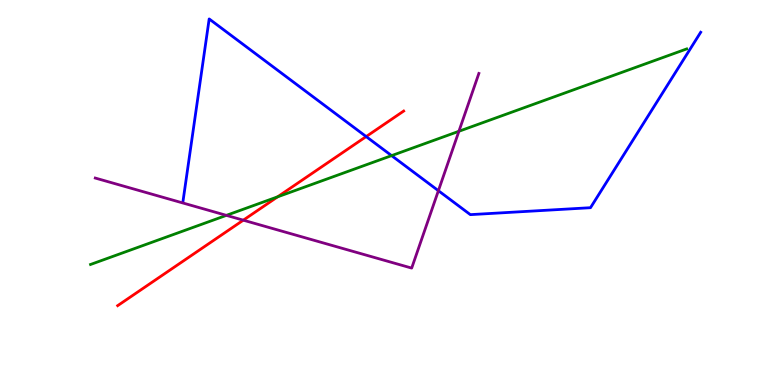[{'lines': ['blue', 'red'], 'intersections': [{'x': 4.72, 'y': 6.45}]}, {'lines': ['green', 'red'], 'intersections': [{'x': 3.58, 'y': 4.89}]}, {'lines': ['purple', 'red'], 'intersections': [{'x': 3.14, 'y': 4.28}]}, {'lines': ['blue', 'green'], 'intersections': [{'x': 5.05, 'y': 5.96}]}, {'lines': ['blue', 'purple'], 'intersections': [{'x': 5.66, 'y': 5.05}]}, {'lines': ['green', 'purple'], 'intersections': [{'x': 2.92, 'y': 4.41}, {'x': 5.92, 'y': 6.59}]}]